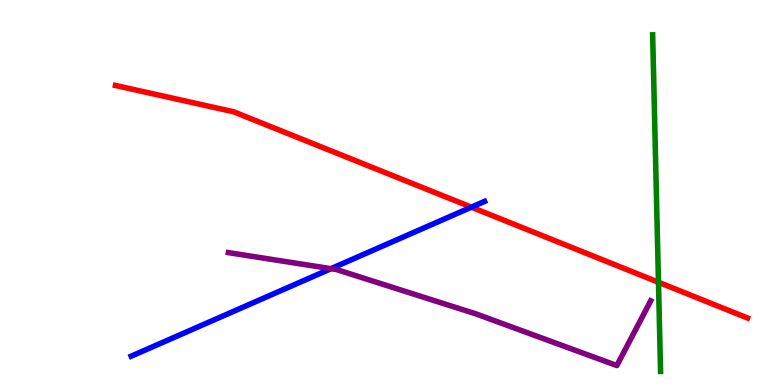[{'lines': ['blue', 'red'], 'intersections': [{'x': 6.08, 'y': 4.62}]}, {'lines': ['green', 'red'], 'intersections': [{'x': 8.5, 'y': 2.67}]}, {'lines': ['purple', 'red'], 'intersections': []}, {'lines': ['blue', 'green'], 'intersections': []}, {'lines': ['blue', 'purple'], 'intersections': [{'x': 4.27, 'y': 3.02}]}, {'lines': ['green', 'purple'], 'intersections': []}]